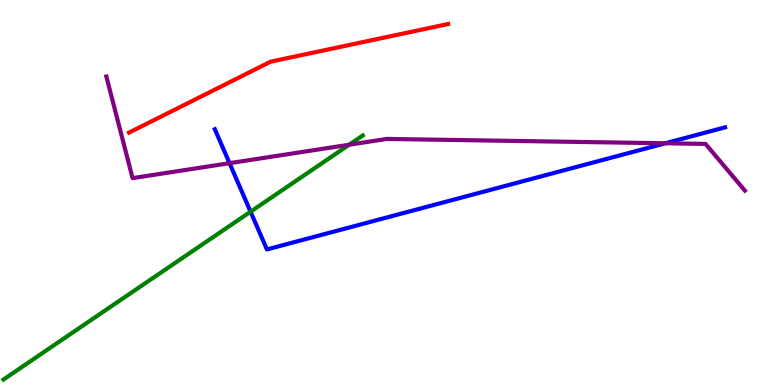[{'lines': ['blue', 'red'], 'intersections': []}, {'lines': ['green', 'red'], 'intersections': []}, {'lines': ['purple', 'red'], 'intersections': []}, {'lines': ['blue', 'green'], 'intersections': [{'x': 3.23, 'y': 4.5}]}, {'lines': ['blue', 'purple'], 'intersections': [{'x': 2.96, 'y': 5.76}, {'x': 8.58, 'y': 6.28}]}, {'lines': ['green', 'purple'], 'intersections': [{'x': 4.51, 'y': 6.24}]}]